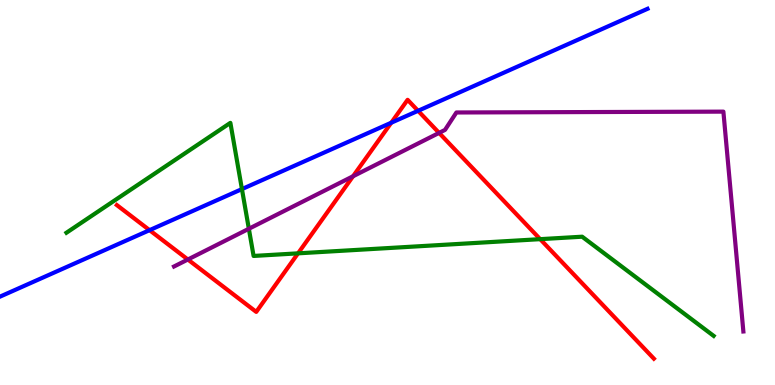[{'lines': ['blue', 'red'], 'intersections': [{'x': 1.93, 'y': 4.02}, {'x': 5.05, 'y': 6.81}, {'x': 5.39, 'y': 7.12}]}, {'lines': ['green', 'red'], 'intersections': [{'x': 3.85, 'y': 3.42}, {'x': 6.97, 'y': 3.79}]}, {'lines': ['purple', 'red'], 'intersections': [{'x': 2.42, 'y': 3.26}, {'x': 4.56, 'y': 5.42}, {'x': 5.67, 'y': 6.55}]}, {'lines': ['blue', 'green'], 'intersections': [{'x': 3.12, 'y': 5.09}]}, {'lines': ['blue', 'purple'], 'intersections': []}, {'lines': ['green', 'purple'], 'intersections': [{'x': 3.21, 'y': 4.06}]}]